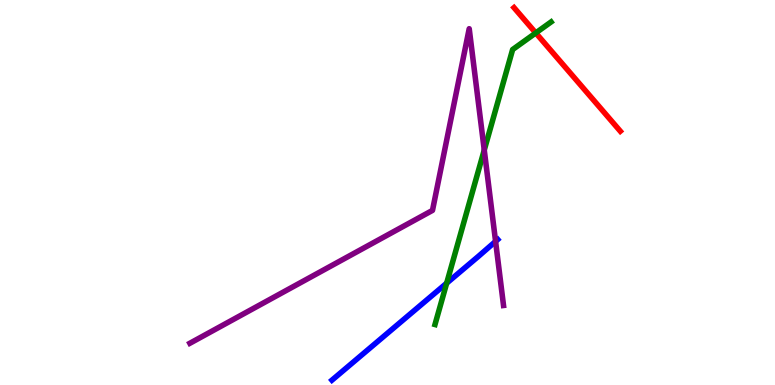[{'lines': ['blue', 'red'], 'intersections': []}, {'lines': ['green', 'red'], 'intersections': [{'x': 6.91, 'y': 9.14}]}, {'lines': ['purple', 'red'], 'intersections': []}, {'lines': ['blue', 'green'], 'intersections': [{'x': 5.76, 'y': 2.64}]}, {'lines': ['blue', 'purple'], 'intersections': [{'x': 6.39, 'y': 3.73}]}, {'lines': ['green', 'purple'], 'intersections': [{'x': 6.25, 'y': 6.1}]}]